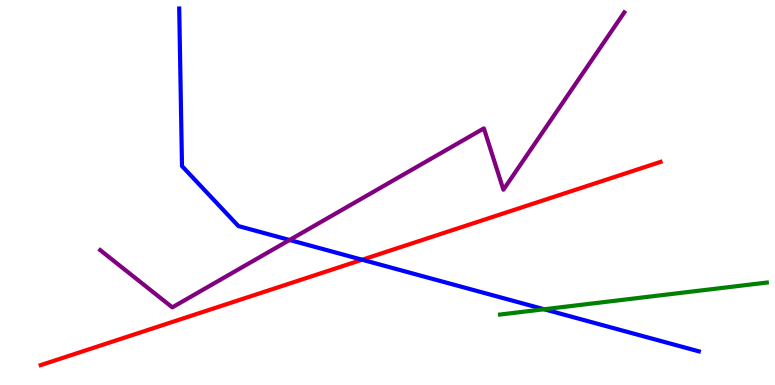[{'lines': ['blue', 'red'], 'intersections': [{'x': 4.67, 'y': 3.25}]}, {'lines': ['green', 'red'], 'intersections': []}, {'lines': ['purple', 'red'], 'intersections': []}, {'lines': ['blue', 'green'], 'intersections': [{'x': 7.02, 'y': 1.97}]}, {'lines': ['blue', 'purple'], 'intersections': [{'x': 3.74, 'y': 3.77}]}, {'lines': ['green', 'purple'], 'intersections': []}]